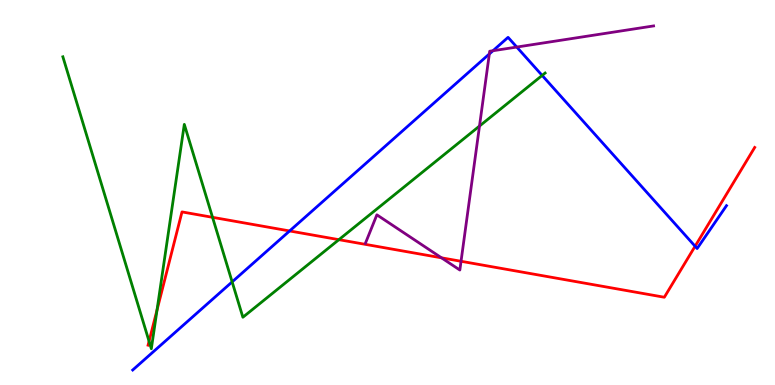[{'lines': ['blue', 'red'], 'intersections': [{'x': 3.74, 'y': 4.0}, {'x': 8.97, 'y': 3.6}]}, {'lines': ['green', 'red'], 'intersections': [{'x': 1.92, 'y': 1.14}, {'x': 2.03, 'y': 1.95}, {'x': 2.74, 'y': 4.36}, {'x': 4.37, 'y': 3.77}]}, {'lines': ['purple', 'red'], 'intersections': [{'x': 5.7, 'y': 3.3}, {'x': 5.95, 'y': 3.21}]}, {'lines': ['blue', 'green'], 'intersections': [{'x': 3.0, 'y': 2.68}, {'x': 7.0, 'y': 8.04}]}, {'lines': ['blue', 'purple'], 'intersections': [{'x': 6.31, 'y': 8.6}, {'x': 6.36, 'y': 8.68}, {'x': 6.67, 'y': 8.78}]}, {'lines': ['green', 'purple'], 'intersections': [{'x': 6.19, 'y': 6.73}]}]